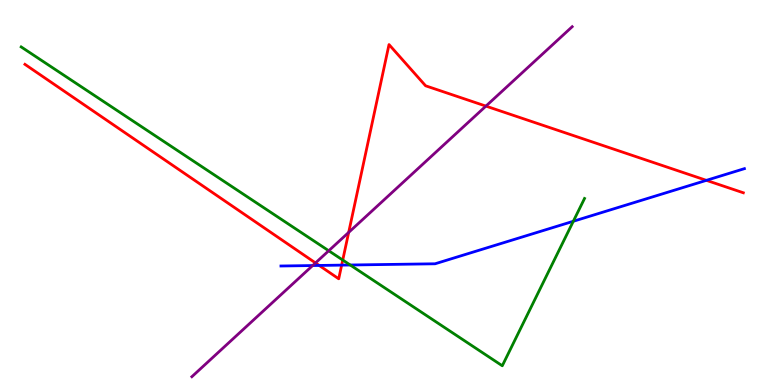[{'lines': ['blue', 'red'], 'intersections': [{'x': 4.12, 'y': 3.11}, {'x': 4.41, 'y': 3.11}, {'x': 9.11, 'y': 5.32}]}, {'lines': ['green', 'red'], 'intersections': [{'x': 4.42, 'y': 3.25}]}, {'lines': ['purple', 'red'], 'intersections': [{'x': 4.07, 'y': 3.17}, {'x': 4.5, 'y': 3.96}, {'x': 6.27, 'y': 7.24}]}, {'lines': ['blue', 'green'], 'intersections': [{'x': 4.52, 'y': 3.12}, {'x': 7.4, 'y': 4.25}]}, {'lines': ['blue', 'purple'], 'intersections': [{'x': 4.03, 'y': 3.1}]}, {'lines': ['green', 'purple'], 'intersections': [{'x': 4.24, 'y': 3.49}]}]